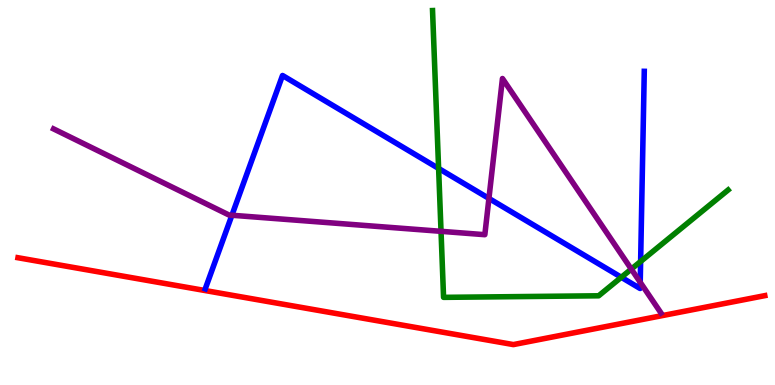[{'lines': ['blue', 'red'], 'intersections': []}, {'lines': ['green', 'red'], 'intersections': []}, {'lines': ['purple', 'red'], 'intersections': []}, {'lines': ['blue', 'green'], 'intersections': [{'x': 5.66, 'y': 5.62}, {'x': 8.02, 'y': 2.8}, {'x': 8.27, 'y': 3.21}]}, {'lines': ['blue', 'purple'], 'intersections': [{'x': 2.99, 'y': 4.41}, {'x': 6.31, 'y': 4.85}, {'x': 8.26, 'y': 2.67}]}, {'lines': ['green', 'purple'], 'intersections': [{'x': 5.69, 'y': 3.99}, {'x': 8.15, 'y': 3.01}]}]